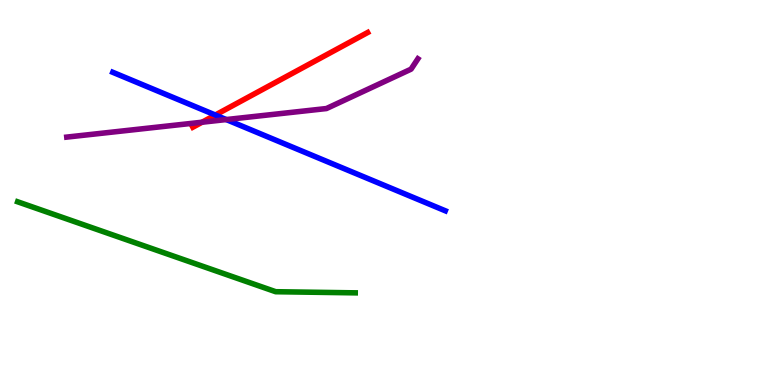[{'lines': ['blue', 'red'], 'intersections': [{'x': 2.78, 'y': 7.01}]}, {'lines': ['green', 'red'], 'intersections': []}, {'lines': ['purple', 'red'], 'intersections': [{'x': 2.61, 'y': 6.83}]}, {'lines': ['blue', 'green'], 'intersections': []}, {'lines': ['blue', 'purple'], 'intersections': [{'x': 2.92, 'y': 6.89}]}, {'lines': ['green', 'purple'], 'intersections': []}]